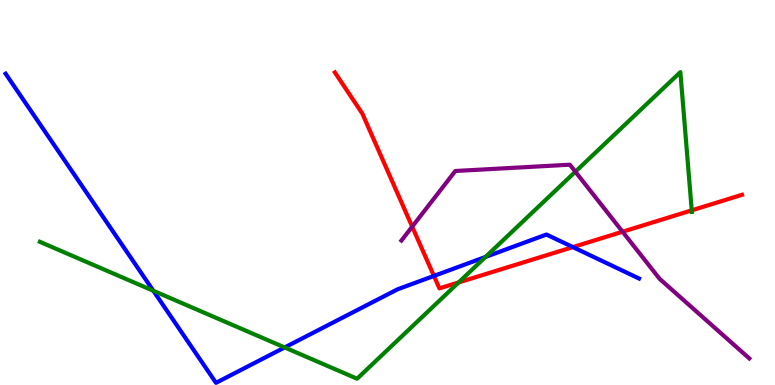[{'lines': ['blue', 'red'], 'intersections': [{'x': 5.6, 'y': 2.83}, {'x': 7.39, 'y': 3.58}]}, {'lines': ['green', 'red'], 'intersections': [{'x': 5.92, 'y': 2.66}, {'x': 8.93, 'y': 4.54}]}, {'lines': ['purple', 'red'], 'intersections': [{'x': 5.32, 'y': 4.11}, {'x': 8.03, 'y': 3.98}]}, {'lines': ['blue', 'green'], 'intersections': [{'x': 1.98, 'y': 2.45}, {'x': 3.67, 'y': 0.975}, {'x': 6.26, 'y': 3.33}]}, {'lines': ['blue', 'purple'], 'intersections': []}, {'lines': ['green', 'purple'], 'intersections': [{'x': 7.42, 'y': 5.54}]}]